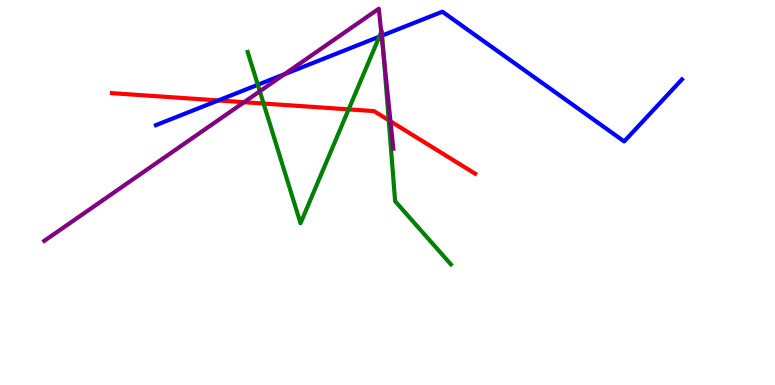[{'lines': ['blue', 'red'], 'intersections': [{'x': 2.82, 'y': 7.39}]}, {'lines': ['green', 'red'], 'intersections': [{'x': 3.4, 'y': 7.31}, {'x': 4.5, 'y': 7.16}, {'x': 5.02, 'y': 6.88}]}, {'lines': ['purple', 'red'], 'intersections': [{'x': 3.15, 'y': 7.35}, {'x': 5.04, 'y': 6.85}]}, {'lines': ['blue', 'green'], 'intersections': [{'x': 3.33, 'y': 7.8}, {'x': 4.89, 'y': 9.05}, {'x': 4.93, 'y': 9.08}]}, {'lines': ['blue', 'purple'], 'intersections': [{'x': 3.67, 'y': 8.07}, {'x': 4.92, 'y': 9.07}]}, {'lines': ['green', 'purple'], 'intersections': [{'x': 3.35, 'y': 7.63}, {'x': 4.92, 'y': 9.16}, {'x': 4.95, 'y': 8.58}]}]